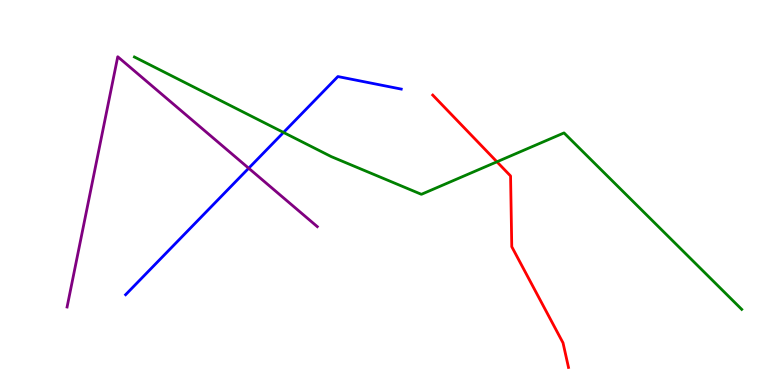[{'lines': ['blue', 'red'], 'intersections': []}, {'lines': ['green', 'red'], 'intersections': [{'x': 6.41, 'y': 5.8}]}, {'lines': ['purple', 'red'], 'intersections': []}, {'lines': ['blue', 'green'], 'intersections': [{'x': 3.66, 'y': 6.56}]}, {'lines': ['blue', 'purple'], 'intersections': [{'x': 3.21, 'y': 5.63}]}, {'lines': ['green', 'purple'], 'intersections': []}]